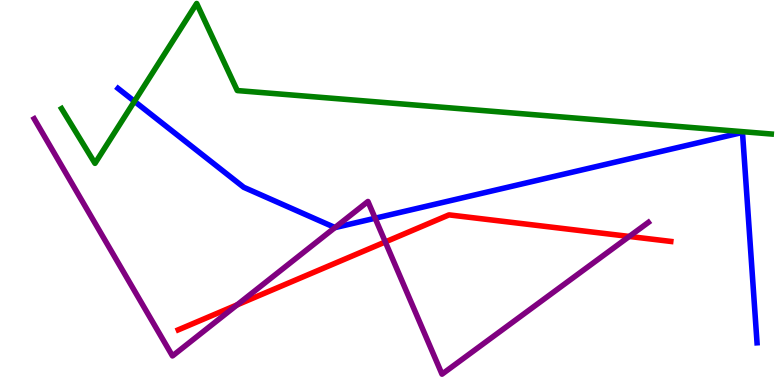[{'lines': ['blue', 'red'], 'intersections': []}, {'lines': ['green', 'red'], 'intersections': []}, {'lines': ['purple', 'red'], 'intersections': [{'x': 3.06, 'y': 2.08}, {'x': 4.97, 'y': 3.72}, {'x': 8.12, 'y': 3.86}]}, {'lines': ['blue', 'green'], 'intersections': [{'x': 1.73, 'y': 7.37}]}, {'lines': ['blue', 'purple'], 'intersections': [{'x': 4.32, 'y': 4.09}, {'x': 4.84, 'y': 4.33}]}, {'lines': ['green', 'purple'], 'intersections': []}]